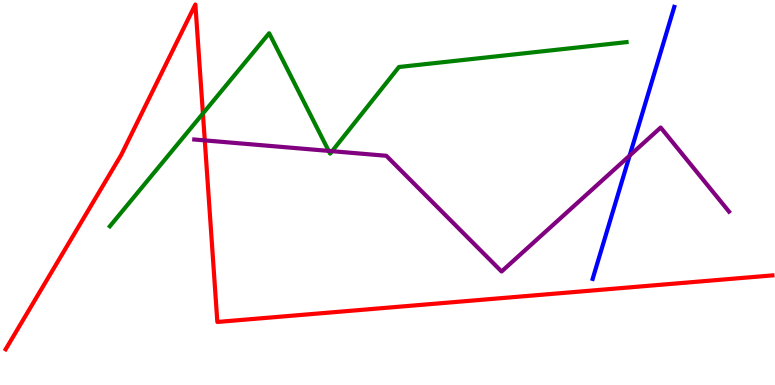[{'lines': ['blue', 'red'], 'intersections': []}, {'lines': ['green', 'red'], 'intersections': [{'x': 2.62, 'y': 7.05}]}, {'lines': ['purple', 'red'], 'intersections': [{'x': 2.64, 'y': 6.35}]}, {'lines': ['blue', 'green'], 'intersections': []}, {'lines': ['blue', 'purple'], 'intersections': [{'x': 8.12, 'y': 5.96}]}, {'lines': ['green', 'purple'], 'intersections': [{'x': 4.24, 'y': 6.08}, {'x': 4.28, 'y': 6.07}]}]